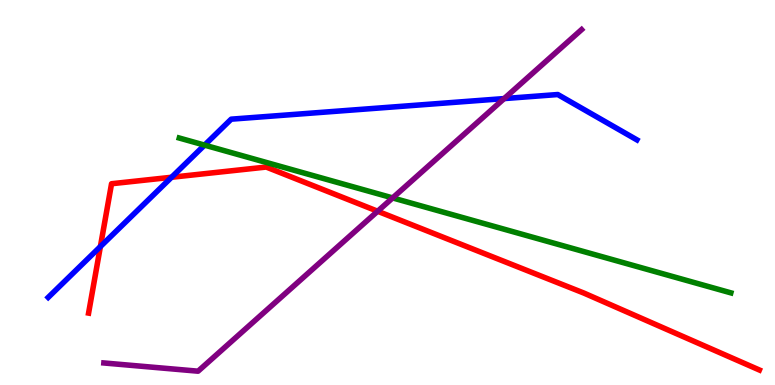[{'lines': ['blue', 'red'], 'intersections': [{'x': 1.3, 'y': 3.6}, {'x': 2.21, 'y': 5.4}]}, {'lines': ['green', 'red'], 'intersections': []}, {'lines': ['purple', 'red'], 'intersections': [{'x': 4.87, 'y': 4.51}]}, {'lines': ['blue', 'green'], 'intersections': [{'x': 2.64, 'y': 6.23}]}, {'lines': ['blue', 'purple'], 'intersections': [{'x': 6.51, 'y': 7.44}]}, {'lines': ['green', 'purple'], 'intersections': [{'x': 5.07, 'y': 4.86}]}]